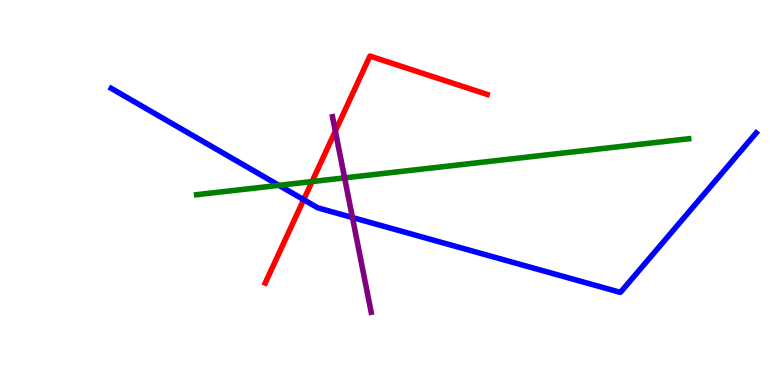[{'lines': ['blue', 'red'], 'intersections': [{'x': 3.92, 'y': 4.81}]}, {'lines': ['green', 'red'], 'intersections': [{'x': 4.03, 'y': 5.28}]}, {'lines': ['purple', 'red'], 'intersections': [{'x': 4.33, 'y': 6.6}]}, {'lines': ['blue', 'green'], 'intersections': [{'x': 3.6, 'y': 5.19}]}, {'lines': ['blue', 'purple'], 'intersections': [{'x': 4.55, 'y': 4.35}]}, {'lines': ['green', 'purple'], 'intersections': [{'x': 4.45, 'y': 5.38}]}]